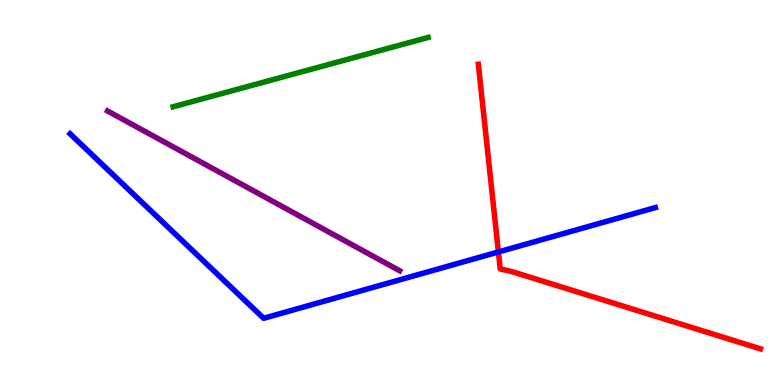[{'lines': ['blue', 'red'], 'intersections': [{'x': 6.43, 'y': 3.46}]}, {'lines': ['green', 'red'], 'intersections': []}, {'lines': ['purple', 'red'], 'intersections': []}, {'lines': ['blue', 'green'], 'intersections': []}, {'lines': ['blue', 'purple'], 'intersections': []}, {'lines': ['green', 'purple'], 'intersections': []}]